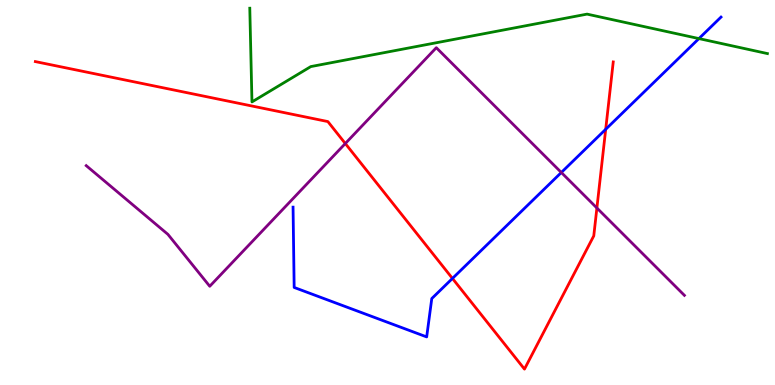[{'lines': ['blue', 'red'], 'intersections': [{'x': 5.84, 'y': 2.77}, {'x': 7.82, 'y': 6.64}]}, {'lines': ['green', 'red'], 'intersections': []}, {'lines': ['purple', 'red'], 'intersections': [{'x': 4.46, 'y': 6.27}, {'x': 7.7, 'y': 4.6}]}, {'lines': ['blue', 'green'], 'intersections': [{'x': 9.02, 'y': 9.0}]}, {'lines': ['blue', 'purple'], 'intersections': [{'x': 7.24, 'y': 5.52}]}, {'lines': ['green', 'purple'], 'intersections': []}]